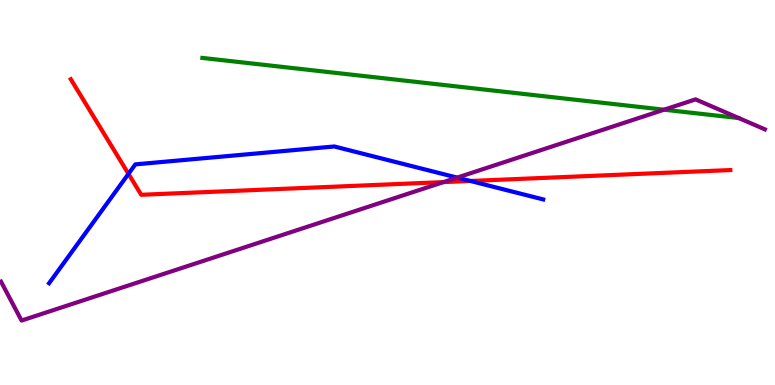[{'lines': ['blue', 'red'], 'intersections': [{'x': 1.66, 'y': 5.48}, {'x': 6.07, 'y': 5.3}]}, {'lines': ['green', 'red'], 'intersections': []}, {'lines': ['purple', 'red'], 'intersections': [{'x': 5.72, 'y': 5.27}]}, {'lines': ['blue', 'green'], 'intersections': []}, {'lines': ['blue', 'purple'], 'intersections': [{'x': 5.9, 'y': 5.39}]}, {'lines': ['green', 'purple'], 'intersections': [{'x': 8.57, 'y': 7.15}]}]